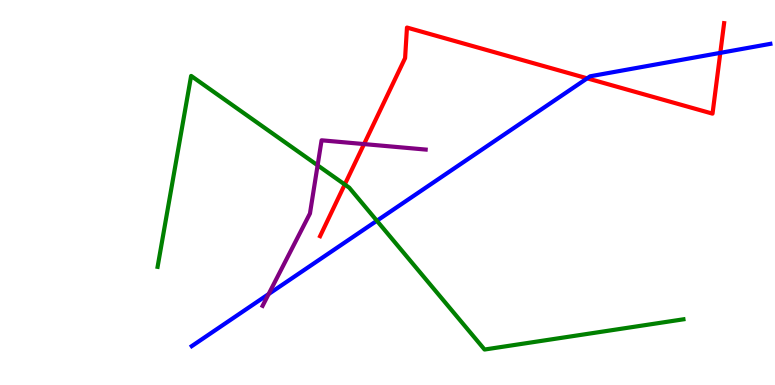[{'lines': ['blue', 'red'], 'intersections': [{'x': 7.58, 'y': 7.97}, {'x': 9.29, 'y': 8.63}]}, {'lines': ['green', 'red'], 'intersections': [{'x': 4.45, 'y': 5.21}]}, {'lines': ['purple', 'red'], 'intersections': [{'x': 4.7, 'y': 6.26}]}, {'lines': ['blue', 'green'], 'intersections': [{'x': 4.86, 'y': 4.27}]}, {'lines': ['blue', 'purple'], 'intersections': [{'x': 3.47, 'y': 2.36}]}, {'lines': ['green', 'purple'], 'intersections': [{'x': 4.1, 'y': 5.71}]}]